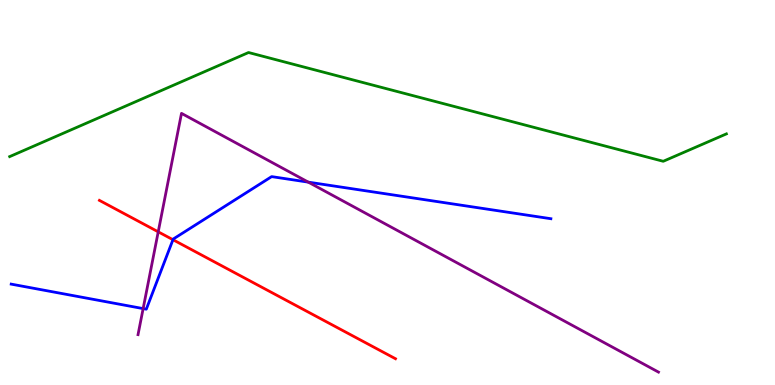[{'lines': ['blue', 'red'], 'intersections': [{'x': 2.23, 'y': 3.77}]}, {'lines': ['green', 'red'], 'intersections': []}, {'lines': ['purple', 'red'], 'intersections': [{'x': 2.04, 'y': 3.98}]}, {'lines': ['blue', 'green'], 'intersections': []}, {'lines': ['blue', 'purple'], 'intersections': [{'x': 1.85, 'y': 1.98}, {'x': 3.98, 'y': 5.27}]}, {'lines': ['green', 'purple'], 'intersections': []}]